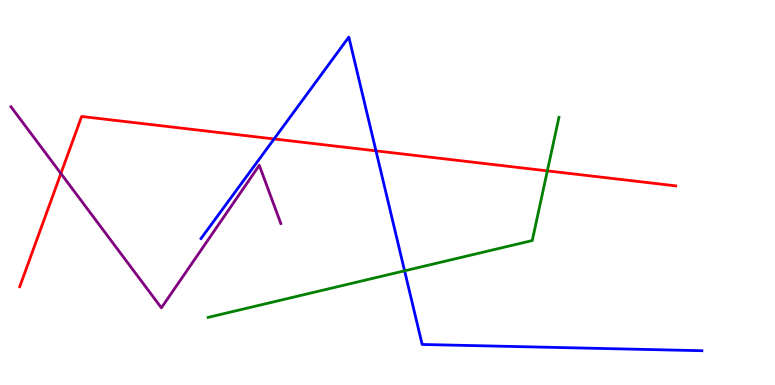[{'lines': ['blue', 'red'], 'intersections': [{'x': 3.54, 'y': 6.39}, {'x': 4.85, 'y': 6.08}]}, {'lines': ['green', 'red'], 'intersections': [{'x': 7.06, 'y': 5.56}]}, {'lines': ['purple', 'red'], 'intersections': [{'x': 0.786, 'y': 5.49}]}, {'lines': ['blue', 'green'], 'intersections': [{'x': 5.22, 'y': 2.97}]}, {'lines': ['blue', 'purple'], 'intersections': []}, {'lines': ['green', 'purple'], 'intersections': []}]